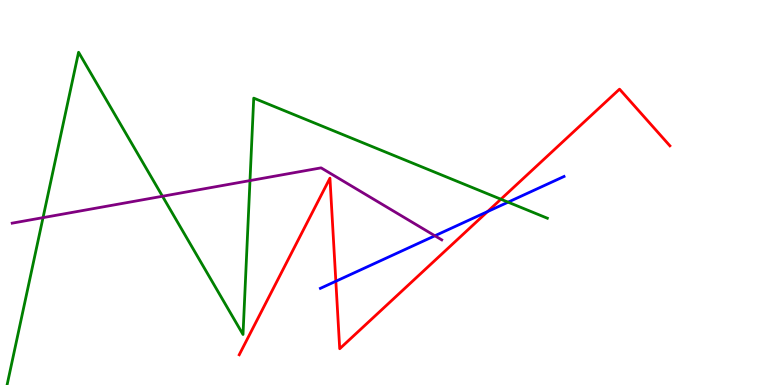[{'lines': ['blue', 'red'], 'intersections': [{'x': 4.33, 'y': 2.69}, {'x': 6.29, 'y': 4.5}]}, {'lines': ['green', 'red'], 'intersections': [{'x': 6.46, 'y': 4.83}]}, {'lines': ['purple', 'red'], 'intersections': []}, {'lines': ['blue', 'green'], 'intersections': [{'x': 6.56, 'y': 4.75}]}, {'lines': ['blue', 'purple'], 'intersections': [{'x': 5.61, 'y': 3.88}]}, {'lines': ['green', 'purple'], 'intersections': [{'x': 0.555, 'y': 4.35}, {'x': 2.1, 'y': 4.9}, {'x': 3.23, 'y': 5.31}]}]